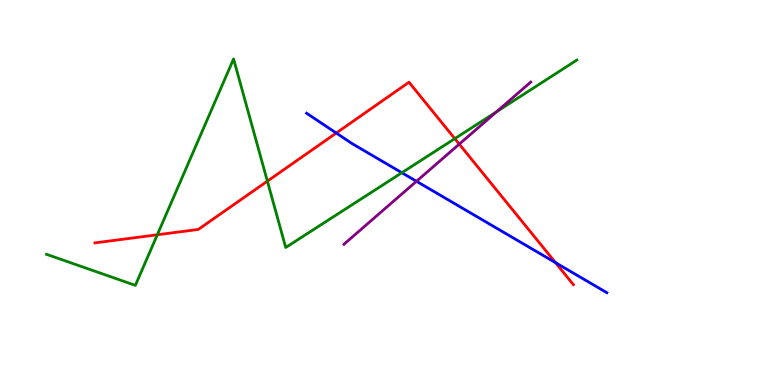[{'lines': ['blue', 'red'], 'intersections': [{'x': 4.34, 'y': 6.54}, {'x': 7.17, 'y': 3.18}]}, {'lines': ['green', 'red'], 'intersections': [{'x': 2.03, 'y': 3.9}, {'x': 3.45, 'y': 5.29}, {'x': 5.87, 'y': 6.4}]}, {'lines': ['purple', 'red'], 'intersections': [{'x': 5.93, 'y': 6.26}]}, {'lines': ['blue', 'green'], 'intersections': [{'x': 5.19, 'y': 5.51}]}, {'lines': ['blue', 'purple'], 'intersections': [{'x': 5.37, 'y': 5.29}]}, {'lines': ['green', 'purple'], 'intersections': [{'x': 6.41, 'y': 7.1}]}]